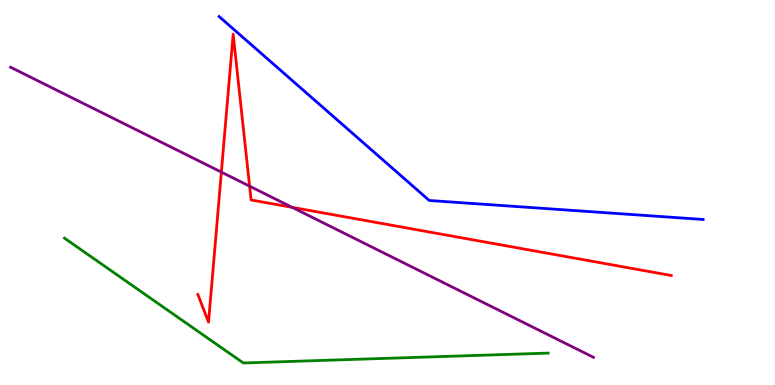[{'lines': ['blue', 'red'], 'intersections': []}, {'lines': ['green', 'red'], 'intersections': []}, {'lines': ['purple', 'red'], 'intersections': [{'x': 2.86, 'y': 5.53}, {'x': 3.22, 'y': 5.16}, {'x': 3.77, 'y': 4.61}]}, {'lines': ['blue', 'green'], 'intersections': []}, {'lines': ['blue', 'purple'], 'intersections': []}, {'lines': ['green', 'purple'], 'intersections': []}]